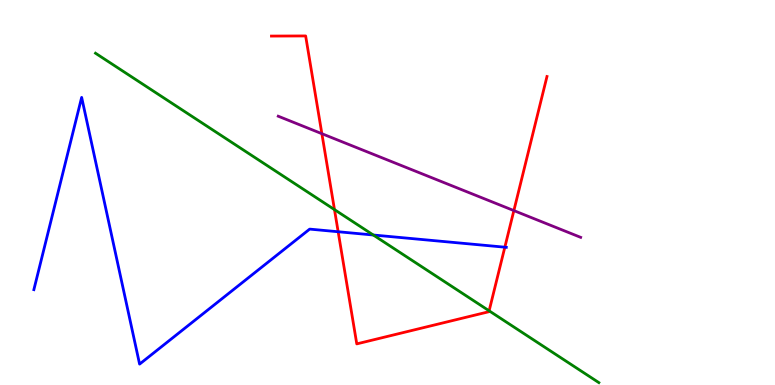[{'lines': ['blue', 'red'], 'intersections': [{'x': 4.36, 'y': 3.98}, {'x': 6.51, 'y': 3.58}]}, {'lines': ['green', 'red'], 'intersections': [{'x': 4.32, 'y': 4.56}, {'x': 6.31, 'y': 1.93}]}, {'lines': ['purple', 'red'], 'intersections': [{'x': 4.15, 'y': 6.53}, {'x': 6.63, 'y': 4.53}]}, {'lines': ['blue', 'green'], 'intersections': [{'x': 4.82, 'y': 3.9}]}, {'lines': ['blue', 'purple'], 'intersections': []}, {'lines': ['green', 'purple'], 'intersections': []}]